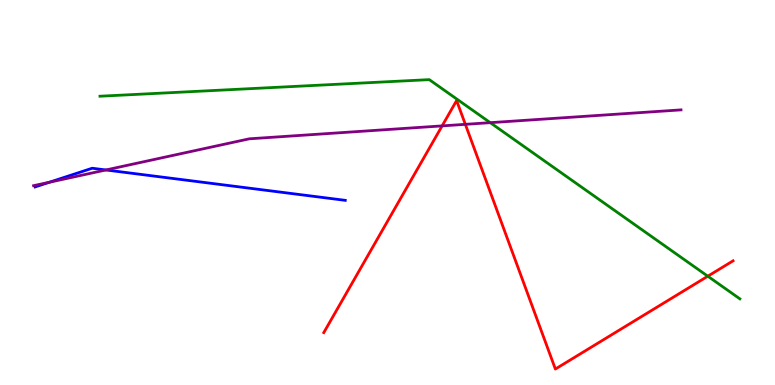[{'lines': ['blue', 'red'], 'intersections': []}, {'lines': ['green', 'red'], 'intersections': [{'x': 9.13, 'y': 2.83}]}, {'lines': ['purple', 'red'], 'intersections': [{'x': 5.7, 'y': 6.73}, {'x': 6.0, 'y': 6.77}]}, {'lines': ['blue', 'green'], 'intersections': []}, {'lines': ['blue', 'purple'], 'intersections': [{'x': 0.638, 'y': 5.27}, {'x': 1.37, 'y': 5.59}]}, {'lines': ['green', 'purple'], 'intersections': [{'x': 6.33, 'y': 6.81}]}]